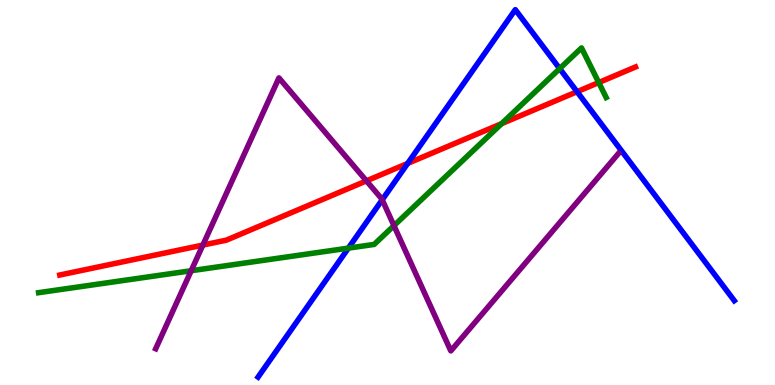[{'lines': ['blue', 'red'], 'intersections': [{'x': 5.26, 'y': 5.76}, {'x': 7.45, 'y': 7.62}]}, {'lines': ['green', 'red'], 'intersections': [{'x': 6.47, 'y': 6.79}, {'x': 7.73, 'y': 7.86}]}, {'lines': ['purple', 'red'], 'intersections': [{'x': 2.62, 'y': 3.63}, {'x': 4.73, 'y': 5.3}]}, {'lines': ['blue', 'green'], 'intersections': [{'x': 4.5, 'y': 3.56}, {'x': 7.22, 'y': 8.22}]}, {'lines': ['blue', 'purple'], 'intersections': [{'x': 4.93, 'y': 4.81}]}, {'lines': ['green', 'purple'], 'intersections': [{'x': 2.47, 'y': 2.97}, {'x': 5.08, 'y': 4.14}]}]